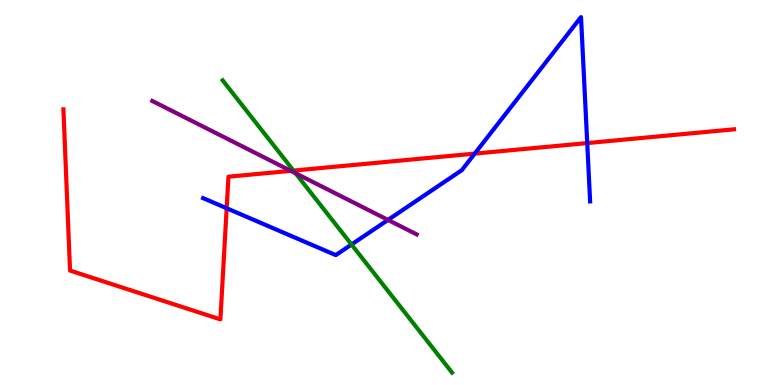[{'lines': ['blue', 'red'], 'intersections': [{'x': 2.92, 'y': 4.59}, {'x': 6.13, 'y': 6.01}, {'x': 7.58, 'y': 6.28}]}, {'lines': ['green', 'red'], 'intersections': [{'x': 3.79, 'y': 5.57}]}, {'lines': ['purple', 'red'], 'intersections': [{'x': 3.75, 'y': 5.56}]}, {'lines': ['blue', 'green'], 'intersections': [{'x': 4.54, 'y': 3.65}]}, {'lines': ['blue', 'purple'], 'intersections': [{'x': 5.01, 'y': 4.29}]}, {'lines': ['green', 'purple'], 'intersections': [{'x': 3.81, 'y': 5.5}]}]